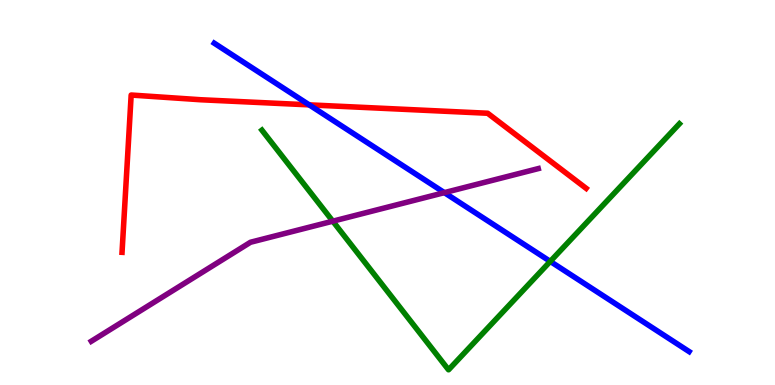[{'lines': ['blue', 'red'], 'intersections': [{'x': 3.99, 'y': 7.28}]}, {'lines': ['green', 'red'], 'intersections': []}, {'lines': ['purple', 'red'], 'intersections': []}, {'lines': ['blue', 'green'], 'intersections': [{'x': 7.1, 'y': 3.21}]}, {'lines': ['blue', 'purple'], 'intersections': [{'x': 5.73, 'y': 5.0}]}, {'lines': ['green', 'purple'], 'intersections': [{'x': 4.29, 'y': 4.25}]}]